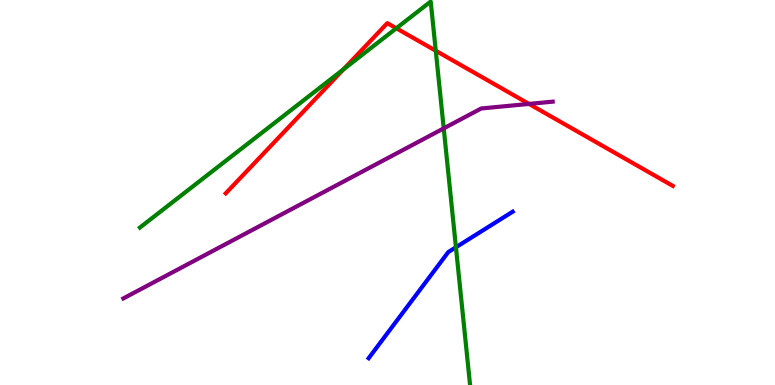[{'lines': ['blue', 'red'], 'intersections': []}, {'lines': ['green', 'red'], 'intersections': [{'x': 4.43, 'y': 8.2}, {'x': 5.11, 'y': 9.27}, {'x': 5.62, 'y': 8.68}]}, {'lines': ['purple', 'red'], 'intersections': [{'x': 6.83, 'y': 7.3}]}, {'lines': ['blue', 'green'], 'intersections': [{'x': 5.88, 'y': 3.58}]}, {'lines': ['blue', 'purple'], 'intersections': []}, {'lines': ['green', 'purple'], 'intersections': [{'x': 5.73, 'y': 6.67}]}]